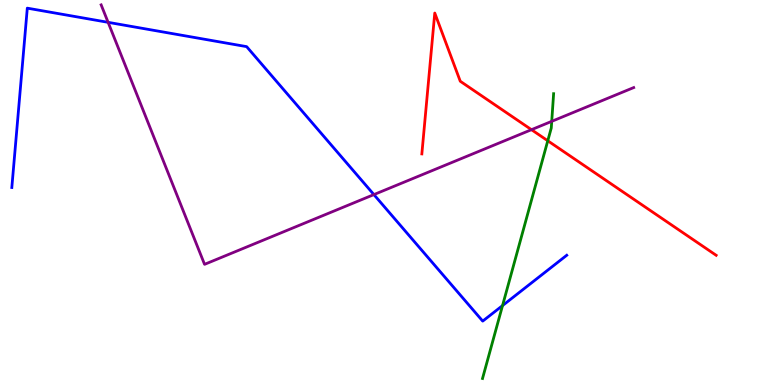[{'lines': ['blue', 'red'], 'intersections': []}, {'lines': ['green', 'red'], 'intersections': [{'x': 7.07, 'y': 6.34}]}, {'lines': ['purple', 'red'], 'intersections': [{'x': 6.86, 'y': 6.63}]}, {'lines': ['blue', 'green'], 'intersections': [{'x': 6.48, 'y': 2.06}]}, {'lines': ['blue', 'purple'], 'intersections': [{'x': 1.39, 'y': 9.42}, {'x': 4.82, 'y': 4.95}]}, {'lines': ['green', 'purple'], 'intersections': [{'x': 7.12, 'y': 6.85}]}]